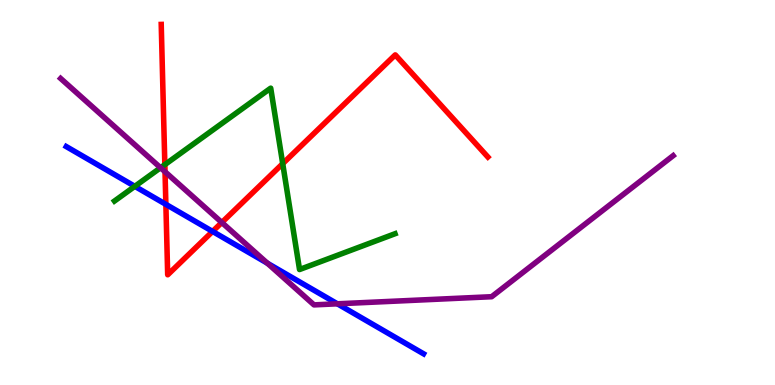[{'lines': ['blue', 'red'], 'intersections': [{'x': 2.14, 'y': 4.69}, {'x': 2.74, 'y': 3.99}]}, {'lines': ['green', 'red'], 'intersections': [{'x': 2.13, 'y': 5.72}, {'x': 3.65, 'y': 5.75}]}, {'lines': ['purple', 'red'], 'intersections': [{'x': 2.13, 'y': 5.54}, {'x': 2.86, 'y': 4.22}]}, {'lines': ['blue', 'green'], 'intersections': [{'x': 1.74, 'y': 5.16}]}, {'lines': ['blue', 'purple'], 'intersections': [{'x': 3.45, 'y': 3.16}, {'x': 4.35, 'y': 2.11}]}, {'lines': ['green', 'purple'], 'intersections': [{'x': 2.07, 'y': 5.64}]}]